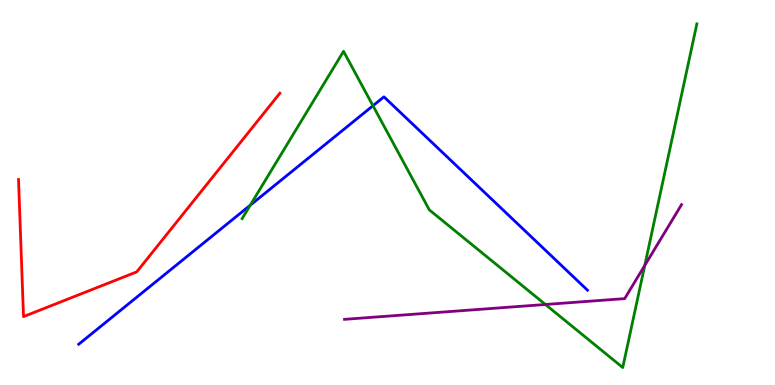[{'lines': ['blue', 'red'], 'intersections': []}, {'lines': ['green', 'red'], 'intersections': []}, {'lines': ['purple', 'red'], 'intersections': []}, {'lines': ['blue', 'green'], 'intersections': [{'x': 3.23, 'y': 4.67}, {'x': 4.81, 'y': 7.25}]}, {'lines': ['blue', 'purple'], 'intersections': []}, {'lines': ['green', 'purple'], 'intersections': [{'x': 7.04, 'y': 2.09}, {'x': 8.32, 'y': 3.11}]}]